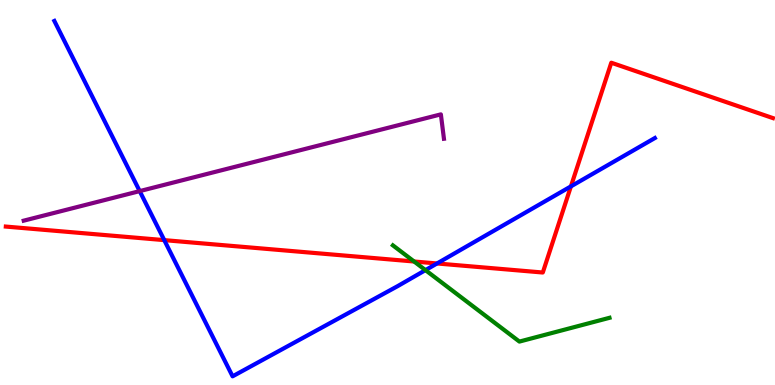[{'lines': ['blue', 'red'], 'intersections': [{'x': 2.12, 'y': 3.76}, {'x': 5.64, 'y': 3.16}, {'x': 7.37, 'y': 5.16}]}, {'lines': ['green', 'red'], 'intersections': [{'x': 5.34, 'y': 3.21}]}, {'lines': ['purple', 'red'], 'intersections': []}, {'lines': ['blue', 'green'], 'intersections': [{'x': 5.49, 'y': 2.98}]}, {'lines': ['blue', 'purple'], 'intersections': [{'x': 1.8, 'y': 5.04}]}, {'lines': ['green', 'purple'], 'intersections': []}]